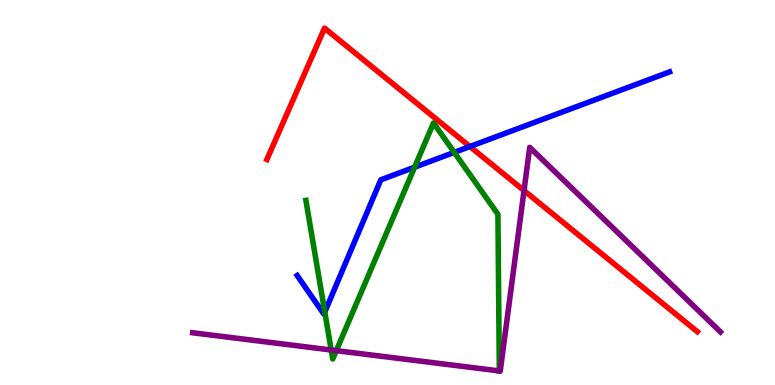[{'lines': ['blue', 'red'], 'intersections': [{'x': 6.06, 'y': 6.19}]}, {'lines': ['green', 'red'], 'intersections': []}, {'lines': ['purple', 'red'], 'intersections': [{'x': 6.76, 'y': 5.05}]}, {'lines': ['blue', 'green'], 'intersections': [{'x': 4.19, 'y': 1.9}, {'x': 5.35, 'y': 5.66}, {'x': 5.86, 'y': 6.04}]}, {'lines': ['blue', 'purple'], 'intersections': []}, {'lines': ['green', 'purple'], 'intersections': [{'x': 4.27, 'y': 0.909}, {'x': 4.34, 'y': 0.892}, {'x': 6.44, 'y': 0.365}]}]